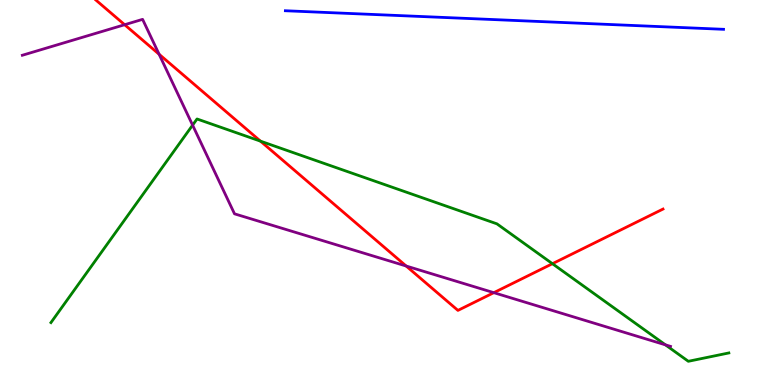[{'lines': ['blue', 'red'], 'intersections': []}, {'lines': ['green', 'red'], 'intersections': [{'x': 3.36, 'y': 6.33}, {'x': 7.13, 'y': 3.15}]}, {'lines': ['purple', 'red'], 'intersections': [{'x': 1.61, 'y': 9.36}, {'x': 2.05, 'y': 8.59}, {'x': 5.24, 'y': 3.09}, {'x': 6.37, 'y': 2.4}]}, {'lines': ['blue', 'green'], 'intersections': []}, {'lines': ['blue', 'purple'], 'intersections': []}, {'lines': ['green', 'purple'], 'intersections': [{'x': 2.49, 'y': 6.75}, {'x': 8.59, 'y': 1.04}]}]